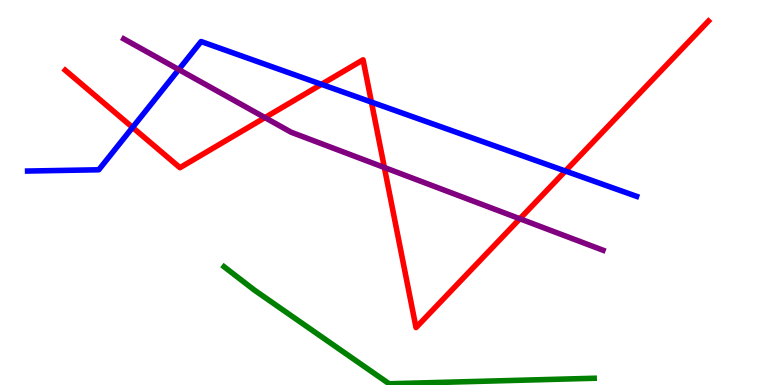[{'lines': ['blue', 'red'], 'intersections': [{'x': 1.71, 'y': 6.69}, {'x': 4.15, 'y': 7.81}, {'x': 4.79, 'y': 7.35}, {'x': 7.3, 'y': 5.56}]}, {'lines': ['green', 'red'], 'intersections': []}, {'lines': ['purple', 'red'], 'intersections': [{'x': 3.42, 'y': 6.95}, {'x': 4.96, 'y': 5.65}, {'x': 6.71, 'y': 4.32}]}, {'lines': ['blue', 'green'], 'intersections': []}, {'lines': ['blue', 'purple'], 'intersections': [{'x': 2.31, 'y': 8.19}]}, {'lines': ['green', 'purple'], 'intersections': []}]